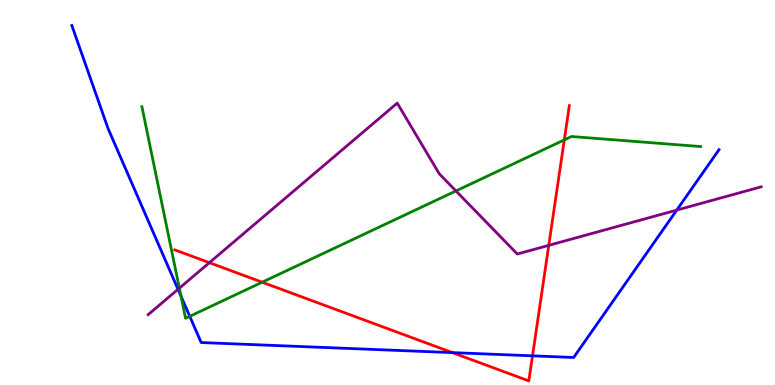[{'lines': ['blue', 'red'], 'intersections': [{'x': 5.84, 'y': 0.841}, {'x': 6.87, 'y': 0.758}]}, {'lines': ['green', 'red'], 'intersections': [{'x': 3.38, 'y': 2.67}, {'x': 7.28, 'y': 6.37}]}, {'lines': ['purple', 'red'], 'intersections': [{'x': 2.7, 'y': 3.18}, {'x': 7.08, 'y': 3.63}]}, {'lines': ['blue', 'green'], 'intersections': [{'x': 2.34, 'y': 2.3}, {'x': 2.45, 'y': 1.78}]}, {'lines': ['blue', 'purple'], 'intersections': [{'x': 2.3, 'y': 2.49}, {'x': 8.73, 'y': 4.54}]}, {'lines': ['green', 'purple'], 'intersections': [{'x': 2.31, 'y': 2.52}, {'x': 5.88, 'y': 5.04}]}]